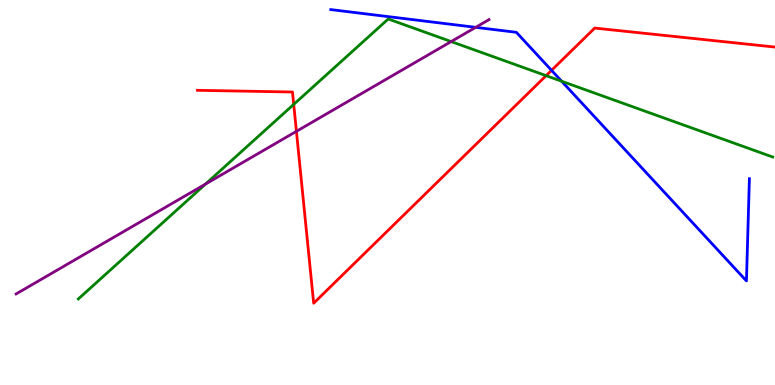[{'lines': ['blue', 'red'], 'intersections': [{'x': 7.12, 'y': 8.17}]}, {'lines': ['green', 'red'], 'intersections': [{'x': 3.79, 'y': 7.29}, {'x': 7.05, 'y': 8.03}]}, {'lines': ['purple', 'red'], 'intersections': [{'x': 3.82, 'y': 6.59}]}, {'lines': ['blue', 'green'], 'intersections': [{'x': 7.25, 'y': 7.89}]}, {'lines': ['blue', 'purple'], 'intersections': [{'x': 6.14, 'y': 9.29}]}, {'lines': ['green', 'purple'], 'intersections': [{'x': 2.65, 'y': 5.22}, {'x': 5.82, 'y': 8.92}]}]